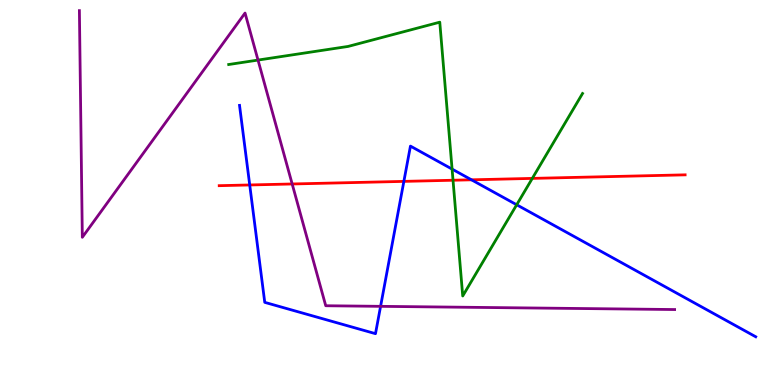[{'lines': ['blue', 'red'], 'intersections': [{'x': 3.22, 'y': 5.2}, {'x': 5.21, 'y': 5.29}, {'x': 6.08, 'y': 5.33}]}, {'lines': ['green', 'red'], 'intersections': [{'x': 5.85, 'y': 5.32}, {'x': 6.87, 'y': 5.37}]}, {'lines': ['purple', 'red'], 'intersections': [{'x': 3.77, 'y': 5.22}]}, {'lines': ['blue', 'green'], 'intersections': [{'x': 5.83, 'y': 5.61}, {'x': 6.67, 'y': 4.68}]}, {'lines': ['blue', 'purple'], 'intersections': [{'x': 4.91, 'y': 2.04}]}, {'lines': ['green', 'purple'], 'intersections': [{'x': 3.33, 'y': 8.44}]}]